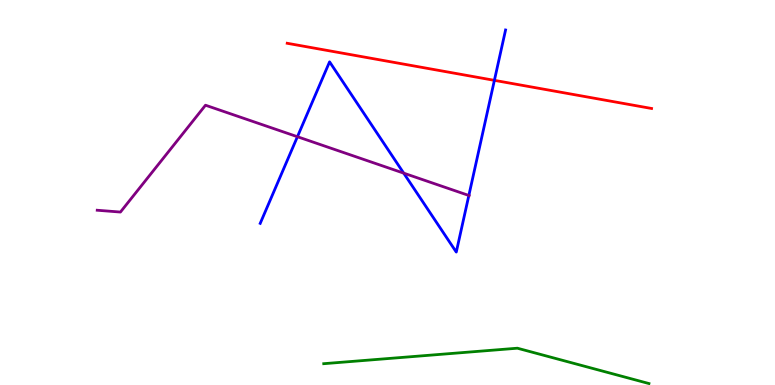[{'lines': ['blue', 'red'], 'intersections': [{'x': 6.38, 'y': 7.91}]}, {'lines': ['green', 'red'], 'intersections': []}, {'lines': ['purple', 'red'], 'intersections': []}, {'lines': ['blue', 'green'], 'intersections': []}, {'lines': ['blue', 'purple'], 'intersections': [{'x': 3.84, 'y': 6.45}, {'x': 5.21, 'y': 5.5}, {'x': 6.05, 'y': 4.92}]}, {'lines': ['green', 'purple'], 'intersections': []}]